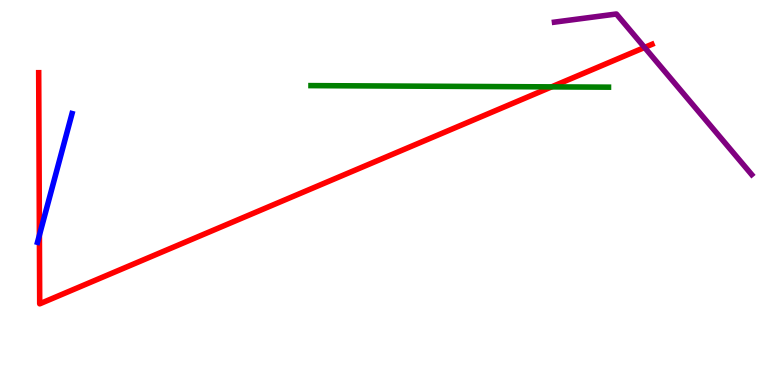[{'lines': ['blue', 'red'], 'intersections': [{'x': 0.508, 'y': 3.89}]}, {'lines': ['green', 'red'], 'intersections': [{'x': 7.12, 'y': 7.74}]}, {'lines': ['purple', 'red'], 'intersections': [{'x': 8.32, 'y': 8.77}]}, {'lines': ['blue', 'green'], 'intersections': []}, {'lines': ['blue', 'purple'], 'intersections': []}, {'lines': ['green', 'purple'], 'intersections': []}]